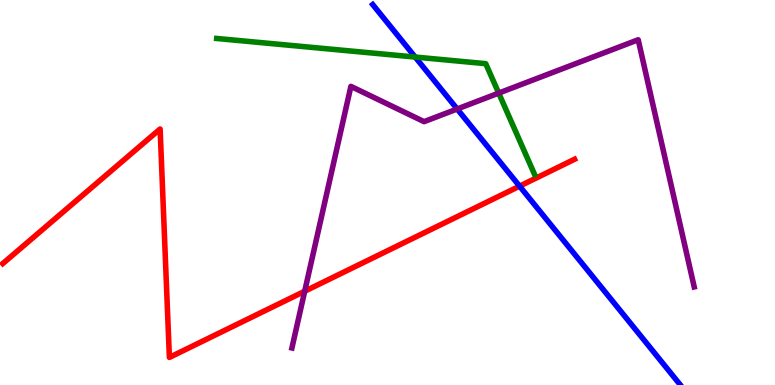[{'lines': ['blue', 'red'], 'intersections': [{'x': 6.7, 'y': 5.16}]}, {'lines': ['green', 'red'], 'intersections': []}, {'lines': ['purple', 'red'], 'intersections': [{'x': 3.93, 'y': 2.44}]}, {'lines': ['blue', 'green'], 'intersections': [{'x': 5.36, 'y': 8.52}]}, {'lines': ['blue', 'purple'], 'intersections': [{'x': 5.9, 'y': 7.17}]}, {'lines': ['green', 'purple'], 'intersections': [{'x': 6.43, 'y': 7.58}]}]